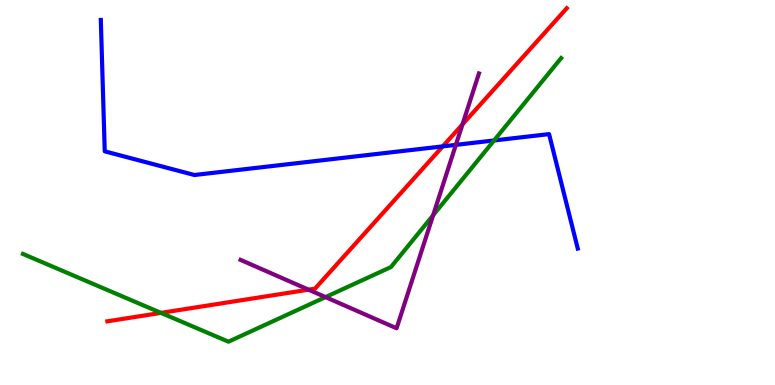[{'lines': ['blue', 'red'], 'intersections': [{'x': 5.71, 'y': 6.2}]}, {'lines': ['green', 'red'], 'intersections': [{'x': 2.08, 'y': 1.87}]}, {'lines': ['purple', 'red'], 'intersections': [{'x': 3.98, 'y': 2.48}, {'x': 5.97, 'y': 6.77}]}, {'lines': ['blue', 'green'], 'intersections': [{'x': 6.37, 'y': 6.35}]}, {'lines': ['blue', 'purple'], 'intersections': [{'x': 5.88, 'y': 6.24}]}, {'lines': ['green', 'purple'], 'intersections': [{'x': 4.2, 'y': 2.28}, {'x': 5.59, 'y': 4.41}]}]